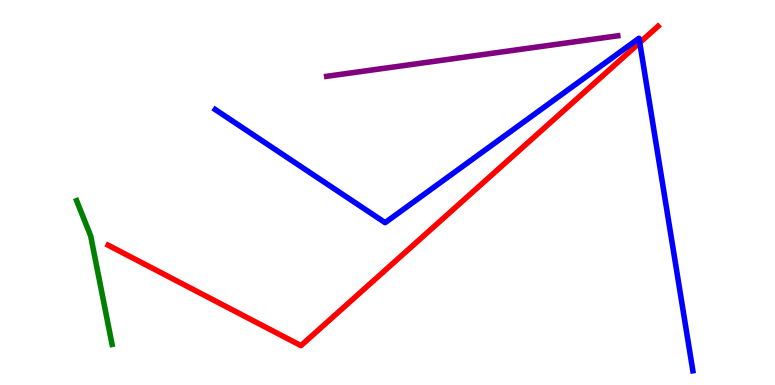[{'lines': ['blue', 'red'], 'intersections': [{'x': 8.25, 'y': 8.89}]}, {'lines': ['green', 'red'], 'intersections': []}, {'lines': ['purple', 'red'], 'intersections': []}, {'lines': ['blue', 'green'], 'intersections': []}, {'lines': ['blue', 'purple'], 'intersections': []}, {'lines': ['green', 'purple'], 'intersections': []}]